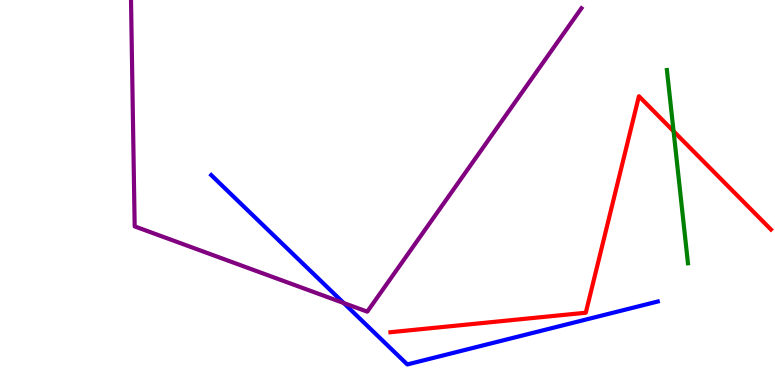[{'lines': ['blue', 'red'], 'intersections': []}, {'lines': ['green', 'red'], 'intersections': [{'x': 8.69, 'y': 6.59}]}, {'lines': ['purple', 'red'], 'intersections': []}, {'lines': ['blue', 'green'], 'intersections': []}, {'lines': ['blue', 'purple'], 'intersections': [{'x': 4.43, 'y': 2.13}]}, {'lines': ['green', 'purple'], 'intersections': []}]